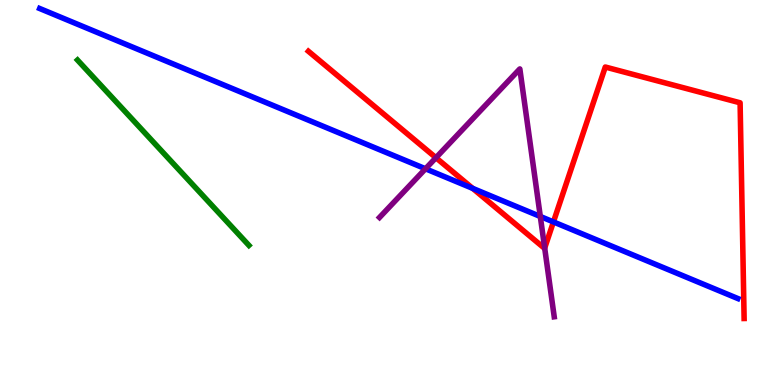[{'lines': ['blue', 'red'], 'intersections': [{'x': 6.1, 'y': 5.11}, {'x': 7.14, 'y': 4.24}]}, {'lines': ['green', 'red'], 'intersections': []}, {'lines': ['purple', 'red'], 'intersections': [{'x': 5.63, 'y': 5.9}, {'x': 7.03, 'y': 3.56}]}, {'lines': ['blue', 'green'], 'intersections': []}, {'lines': ['blue', 'purple'], 'intersections': [{'x': 5.49, 'y': 5.62}, {'x': 6.97, 'y': 4.38}]}, {'lines': ['green', 'purple'], 'intersections': []}]